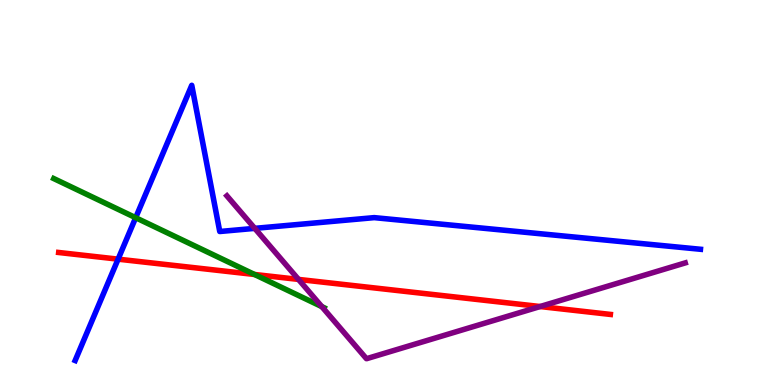[{'lines': ['blue', 'red'], 'intersections': [{'x': 1.52, 'y': 3.27}]}, {'lines': ['green', 'red'], 'intersections': [{'x': 3.28, 'y': 2.87}]}, {'lines': ['purple', 'red'], 'intersections': [{'x': 3.85, 'y': 2.74}, {'x': 6.97, 'y': 2.04}]}, {'lines': ['blue', 'green'], 'intersections': [{'x': 1.75, 'y': 4.35}]}, {'lines': ['blue', 'purple'], 'intersections': [{'x': 3.29, 'y': 4.07}]}, {'lines': ['green', 'purple'], 'intersections': [{'x': 4.15, 'y': 2.04}]}]